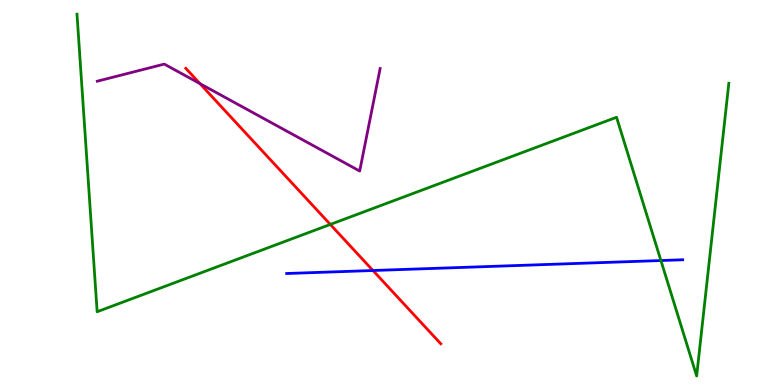[{'lines': ['blue', 'red'], 'intersections': [{'x': 4.81, 'y': 2.97}]}, {'lines': ['green', 'red'], 'intersections': [{'x': 4.26, 'y': 4.17}]}, {'lines': ['purple', 'red'], 'intersections': [{'x': 2.58, 'y': 7.83}]}, {'lines': ['blue', 'green'], 'intersections': [{'x': 8.53, 'y': 3.23}]}, {'lines': ['blue', 'purple'], 'intersections': []}, {'lines': ['green', 'purple'], 'intersections': []}]